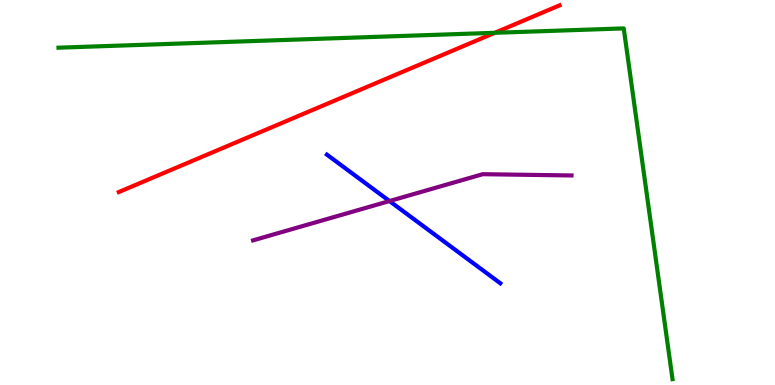[{'lines': ['blue', 'red'], 'intersections': []}, {'lines': ['green', 'red'], 'intersections': [{'x': 6.38, 'y': 9.15}]}, {'lines': ['purple', 'red'], 'intersections': []}, {'lines': ['blue', 'green'], 'intersections': []}, {'lines': ['blue', 'purple'], 'intersections': [{'x': 5.03, 'y': 4.78}]}, {'lines': ['green', 'purple'], 'intersections': []}]